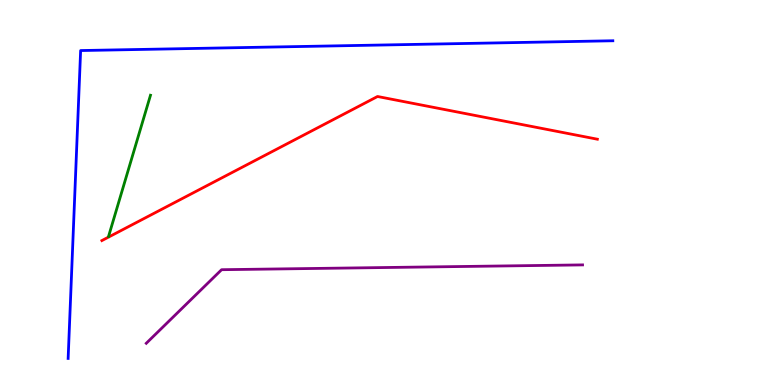[{'lines': ['blue', 'red'], 'intersections': []}, {'lines': ['green', 'red'], 'intersections': []}, {'lines': ['purple', 'red'], 'intersections': []}, {'lines': ['blue', 'green'], 'intersections': []}, {'lines': ['blue', 'purple'], 'intersections': []}, {'lines': ['green', 'purple'], 'intersections': []}]